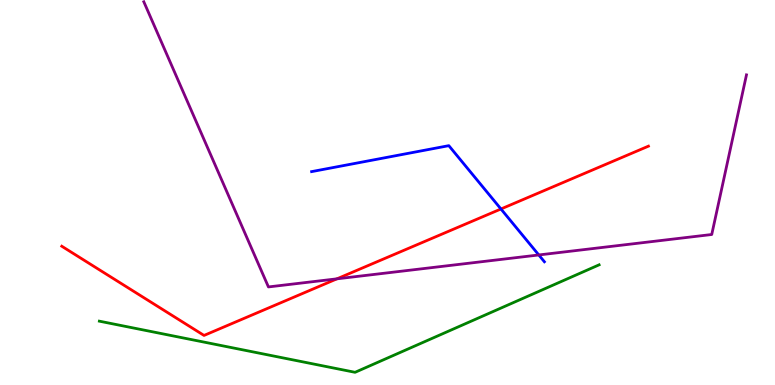[{'lines': ['blue', 'red'], 'intersections': [{'x': 6.46, 'y': 4.57}]}, {'lines': ['green', 'red'], 'intersections': []}, {'lines': ['purple', 'red'], 'intersections': [{'x': 4.35, 'y': 2.76}]}, {'lines': ['blue', 'green'], 'intersections': []}, {'lines': ['blue', 'purple'], 'intersections': [{'x': 6.95, 'y': 3.38}]}, {'lines': ['green', 'purple'], 'intersections': []}]